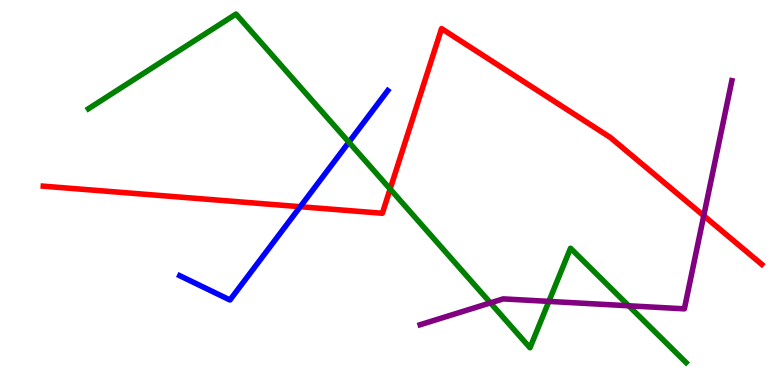[{'lines': ['blue', 'red'], 'intersections': [{'x': 3.87, 'y': 4.63}]}, {'lines': ['green', 'red'], 'intersections': [{'x': 5.03, 'y': 5.09}]}, {'lines': ['purple', 'red'], 'intersections': [{'x': 9.08, 'y': 4.4}]}, {'lines': ['blue', 'green'], 'intersections': [{'x': 4.5, 'y': 6.31}]}, {'lines': ['blue', 'purple'], 'intersections': []}, {'lines': ['green', 'purple'], 'intersections': [{'x': 6.33, 'y': 2.13}, {'x': 7.08, 'y': 2.17}, {'x': 8.11, 'y': 2.06}]}]